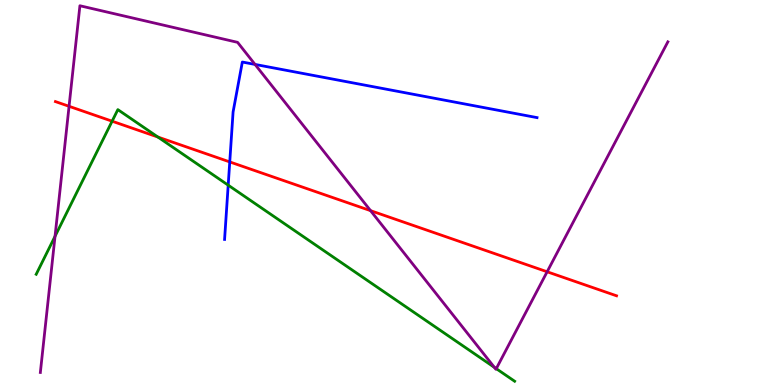[{'lines': ['blue', 'red'], 'intersections': [{'x': 2.96, 'y': 5.79}]}, {'lines': ['green', 'red'], 'intersections': [{'x': 1.45, 'y': 6.85}, {'x': 2.04, 'y': 6.44}]}, {'lines': ['purple', 'red'], 'intersections': [{'x': 0.891, 'y': 7.24}, {'x': 4.78, 'y': 4.53}, {'x': 7.06, 'y': 2.94}]}, {'lines': ['blue', 'green'], 'intersections': [{'x': 2.94, 'y': 5.19}]}, {'lines': ['blue', 'purple'], 'intersections': [{'x': 3.29, 'y': 8.33}]}, {'lines': ['green', 'purple'], 'intersections': [{'x': 0.71, 'y': 3.86}, {'x': 6.38, 'y': 0.458}, {'x': 6.4, 'y': 0.424}]}]